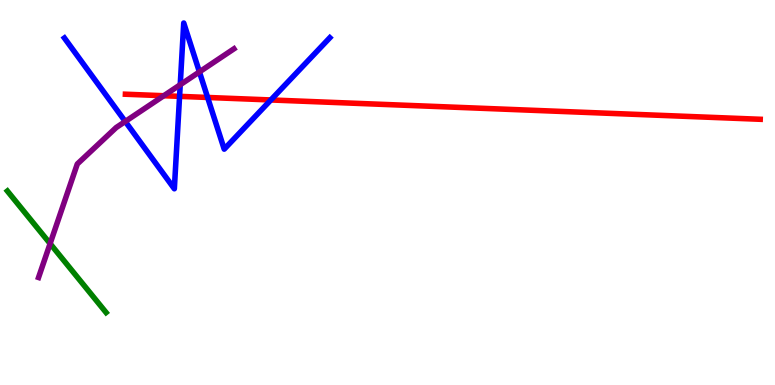[{'lines': ['blue', 'red'], 'intersections': [{'x': 2.32, 'y': 7.5}, {'x': 2.68, 'y': 7.47}, {'x': 3.49, 'y': 7.4}]}, {'lines': ['green', 'red'], 'intersections': []}, {'lines': ['purple', 'red'], 'intersections': [{'x': 2.11, 'y': 7.51}]}, {'lines': ['blue', 'green'], 'intersections': []}, {'lines': ['blue', 'purple'], 'intersections': [{'x': 1.62, 'y': 6.84}, {'x': 2.33, 'y': 7.8}, {'x': 2.57, 'y': 8.13}]}, {'lines': ['green', 'purple'], 'intersections': [{'x': 0.647, 'y': 3.67}]}]